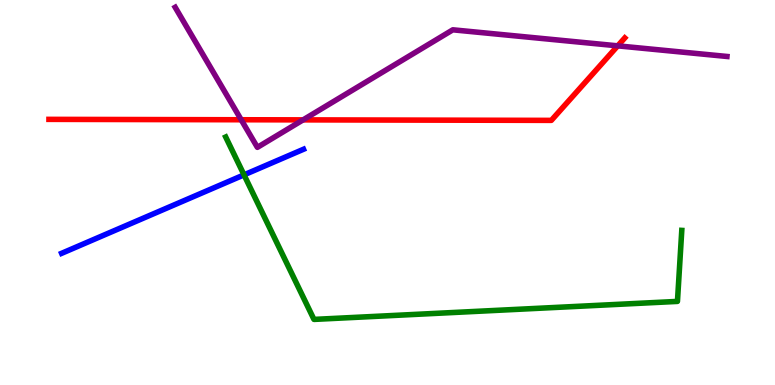[{'lines': ['blue', 'red'], 'intersections': []}, {'lines': ['green', 'red'], 'intersections': []}, {'lines': ['purple', 'red'], 'intersections': [{'x': 3.11, 'y': 6.89}, {'x': 3.91, 'y': 6.89}, {'x': 7.97, 'y': 8.81}]}, {'lines': ['blue', 'green'], 'intersections': [{'x': 3.15, 'y': 5.46}]}, {'lines': ['blue', 'purple'], 'intersections': []}, {'lines': ['green', 'purple'], 'intersections': []}]